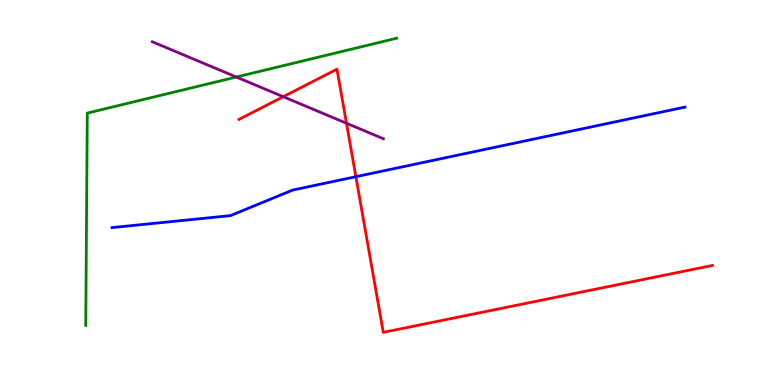[{'lines': ['blue', 'red'], 'intersections': [{'x': 4.59, 'y': 5.41}]}, {'lines': ['green', 'red'], 'intersections': []}, {'lines': ['purple', 'red'], 'intersections': [{'x': 3.65, 'y': 7.49}, {'x': 4.47, 'y': 6.8}]}, {'lines': ['blue', 'green'], 'intersections': []}, {'lines': ['blue', 'purple'], 'intersections': []}, {'lines': ['green', 'purple'], 'intersections': [{'x': 3.05, 'y': 8.0}]}]